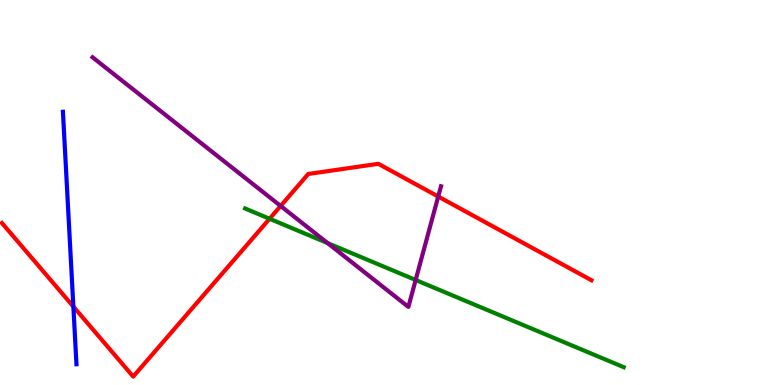[{'lines': ['blue', 'red'], 'intersections': [{'x': 0.947, 'y': 2.04}]}, {'lines': ['green', 'red'], 'intersections': [{'x': 3.48, 'y': 4.32}]}, {'lines': ['purple', 'red'], 'intersections': [{'x': 3.62, 'y': 4.65}, {'x': 5.65, 'y': 4.9}]}, {'lines': ['blue', 'green'], 'intersections': []}, {'lines': ['blue', 'purple'], 'intersections': []}, {'lines': ['green', 'purple'], 'intersections': [{'x': 4.23, 'y': 3.69}, {'x': 5.36, 'y': 2.73}]}]